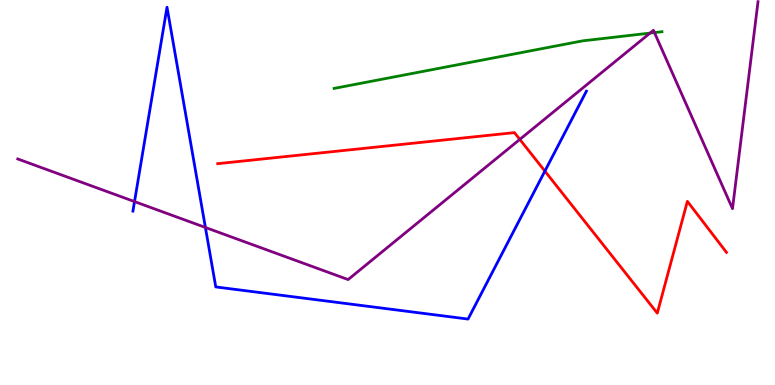[{'lines': ['blue', 'red'], 'intersections': [{'x': 7.03, 'y': 5.56}]}, {'lines': ['green', 'red'], 'intersections': []}, {'lines': ['purple', 'red'], 'intersections': [{'x': 6.71, 'y': 6.38}]}, {'lines': ['blue', 'green'], 'intersections': []}, {'lines': ['blue', 'purple'], 'intersections': [{'x': 1.74, 'y': 4.76}, {'x': 2.65, 'y': 4.09}]}, {'lines': ['green', 'purple'], 'intersections': [{'x': 8.39, 'y': 9.14}, {'x': 8.44, 'y': 9.15}]}]